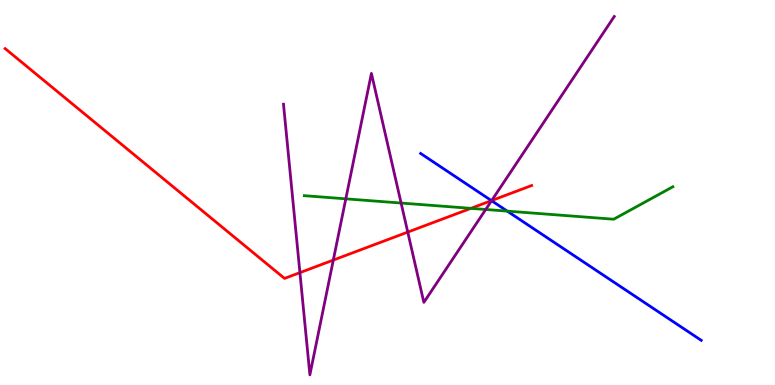[{'lines': ['blue', 'red'], 'intersections': [{'x': 6.34, 'y': 4.79}]}, {'lines': ['green', 'red'], 'intersections': [{'x': 6.08, 'y': 4.59}]}, {'lines': ['purple', 'red'], 'intersections': [{'x': 3.87, 'y': 2.92}, {'x': 4.3, 'y': 3.24}, {'x': 5.26, 'y': 3.97}, {'x': 6.34, 'y': 4.79}]}, {'lines': ['blue', 'green'], 'intersections': [{'x': 6.54, 'y': 4.52}]}, {'lines': ['blue', 'purple'], 'intersections': [{'x': 6.34, 'y': 4.79}]}, {'lines': ['green', 'purple'], 'intersections': [{'x': 4.46, 'y': 4.84}, {'x': 5.18, 'y': 4.73}, {'x': 6.27, 'y': 4.56}]}]